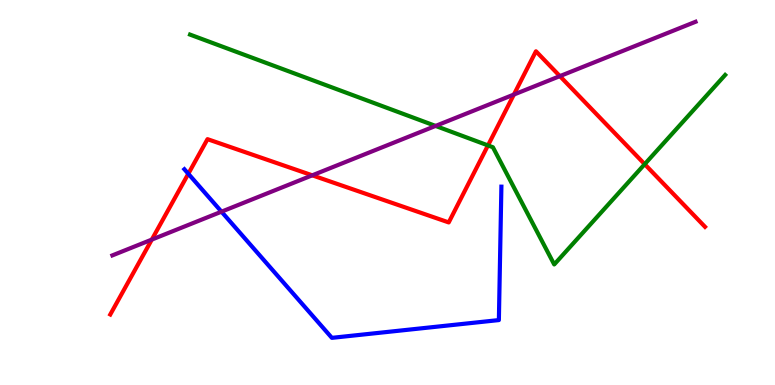[{'lines': ['blue', 'red'], 'intersections': [{'x': 2.43, 'y': 5.49}]}, {'lines': ['green', 'red'], 'intersections': [{'x': 6.3, 'y': 6.22}, {'x': 8.32, 'y': 5.74}]}, {'lines': ['purple', 'red'], 'intersections': [{'x': 1.96, 'y': 3.78}, {'x': 4.03, 'y': 5.45}, {'x': 6.63, 'y': 7.54}, {'x': 7.22, 'y': 8.02}]}, {'lines': ['blue', 'green'], 'intersections': []}, {'lines': ['blue', 'purple'], 'intersections': [{'x': 2.86, 'y': 4.5}]}, {'lines': ['green', 'purple'], 'intersections': [{'x': 5.62, 'y': 6.73}]}]